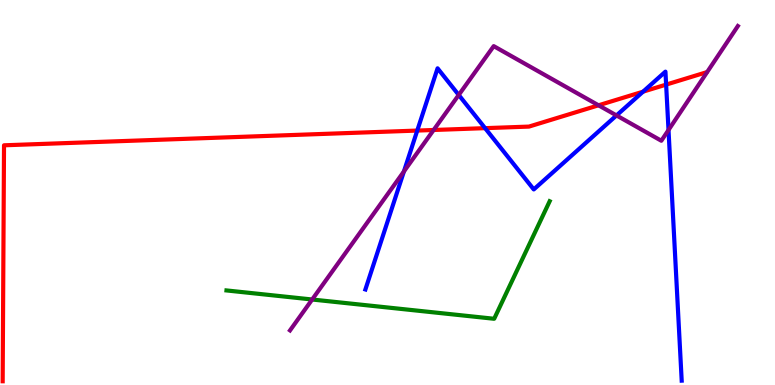[{'lines': ['blue', 'red'], 'intersections': [{'x': 5.38, 'y': 6.61}, {'x': 6.26, 'y': 6.67}, {'x': 8.3, 'y': 7.62}, {'x': 8.6, 'y': 7.8}]}, {'lines': ['green', 'red'], 'intersections': []}, {'lines': ['purple', 'red'], 'intersections': [{'x': 5.6, 'y': 6.62}, {'x': 7.72, 'y': 7.27}]}, {'lines': ['blue', 'green'], 'intersections': []}, {'lines': ['blue', 'purple'], 'intersections': [{'x': 5.21, 'y': 5.55}, {'x': 5.92, 'y': 7.53}, {'x': 7.95, 'y': 7.0}, {'x': 8.63, 'y': 6.62}]}, {'lines': ['green', 'purple'], 'intersections': [{'x': 4.03, 'y': 2.22}]}]